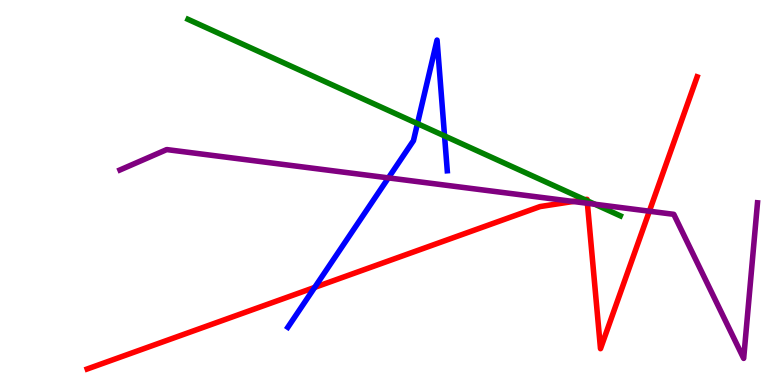[{'lines': ['blue', 'red'], 'intersections': [{'x': 4.06, 'y': 2.53}]}, {'lines': ['green', 'red'], 'intersections': [{'x': 7.55, 'y': 4.81}, {'x': 7.58, 'y': 4.79}]}, {'lines': ['purple', 'red'], 'intersections': [{'x': 7.4, 'y': 4.77}, {'x': 7.58, 'y': 4.72}, {'x': 8.38, 'y': 4.51}]}, {'lines': ['blue', 'green'], 'intersections': [{'x': 5.39, 'y': 6.79}, {'x': 5.74, 'y': 6.47}]}, {'lines': ['blue', 'purple'], 'intersections': [{'x': 5.01, 'y': 5.38}]}, {'lines': ['green', 'purple'], 'intersections': [{'x': 7.68, 'y': 4.69}]}]